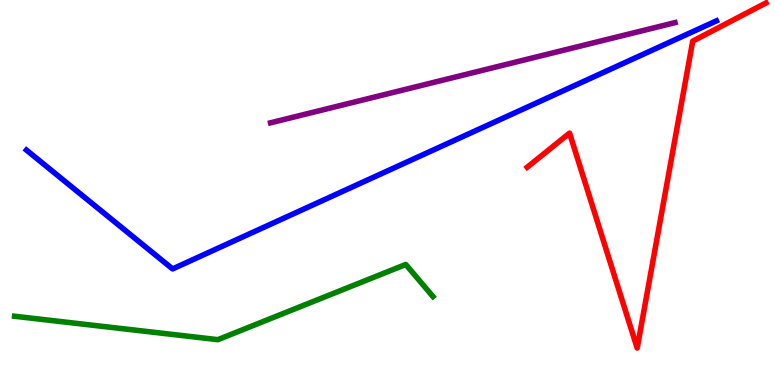[{'lines': ['blue', 'red'], 'intersections': []}, {'lines': ['green', 'red'], 'intersections': []}, {'lines': ['purple', 'red'], 'intersections': []}, {'lines': ['blue', 'green'], 'intersections': []}, {'lines': ['blue', 'purple'], 'intersections': []}, {'lines': ['green', 'purple'], 'intersections': []}]